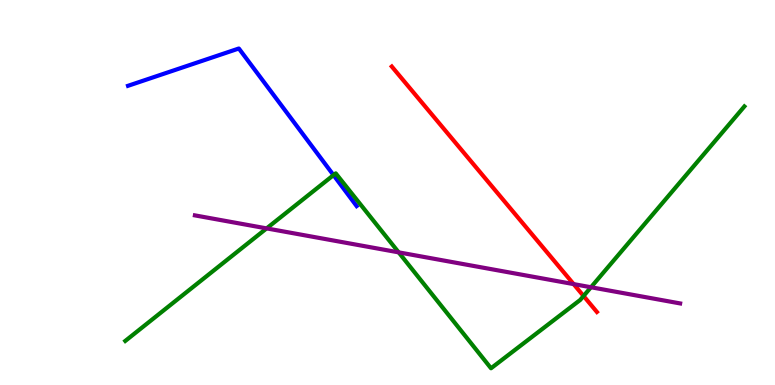[{'lines': ['blue', 'red'], 'intersections': []}, {'lines': ['green', 'red'], 'intersections': [{'x': 7.53, 'y': 2.31}]}, {'lines': ['purple', 'red'], 'intersections': [{'x': 7.4, 'y': 2.62}]}, {'lines': ['blue', 'green'], 'intersections': [{'x': 4.3, 'y': 5.45}]}, {'lines': ['blue', 'purple'], 'intersections': []}, {'lines': ['green', 'purple'], 'intersections': [{'x': 3.44, 'y': 4.07}, {'x': 5.14, 'y': 3.45}, {'x': 7.63, 'y': 2.54}]}]